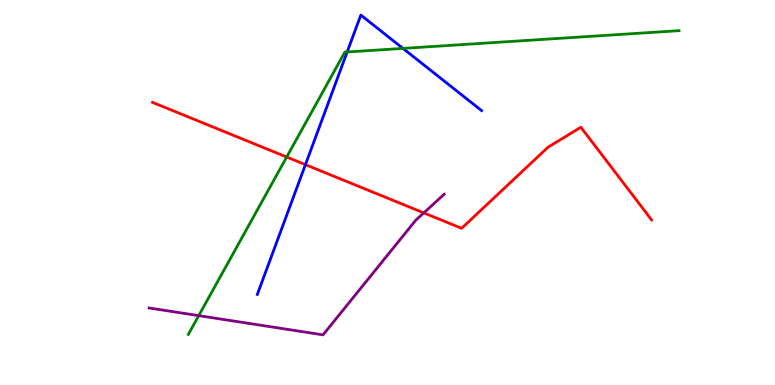[{'lines': ['blue', 'red'], 'intersections': [{'x': 3.94, 'y': 5.72}]}, {'lines': ['green', 'red'], 'intersections': [{'x': 3.7, 'y': 5.92}]}, {'lines': ['purple', 'red'], 'intersections': [{'x': 5.47, 'y': 4.47}]}, {'lines': ['blue', 'green'], 'intersections': [{'x': 4.48, 'y': 8.65}, {'x': 5.2, 'y': 8.74}]}, {'lines': ['blue', 'purple'], 'intersections': []}, {'lines': ['green', 'purple'], 'intersections': [{'x': 2.56, 'y': 1.8}]}]